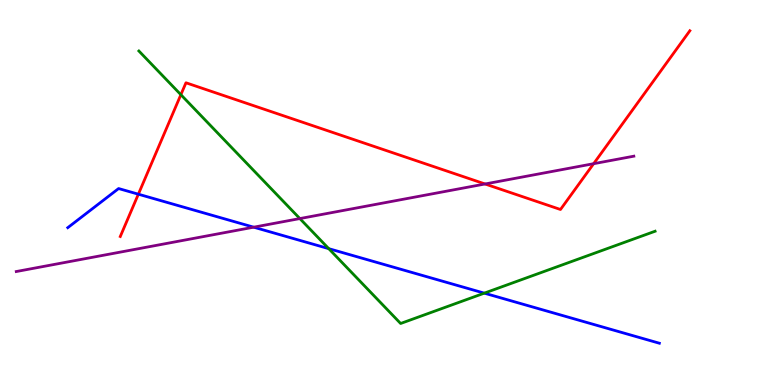[{'lines': ['blue', 'red'], 'intersections': [{'x': 1.79, 'y': 4.96}]}, {'lines': ['green', 'red'], 'intersections': [{'x': 2.33, 'y': 7.54}]}, {'lines': ['purple', 'red'], 'intersections': [{'x': 6.26, 'y': 5.22}, {'x': 7.66, 'y': 5.75}]}, {'lines': ['blue', 'green'], 'intersections': [{'x': 4.24, 'y': 3.54}, {'x': 6.25, 'y': 2.39}]}, {'lines': ['blue', 'purple'], 'intersections': [{'x': 3.27, 'y': 4.1}]}, {'lines': ['green', 'purple'], 'intersections': [{'x': 3.87, 'y': 4.32}]}]